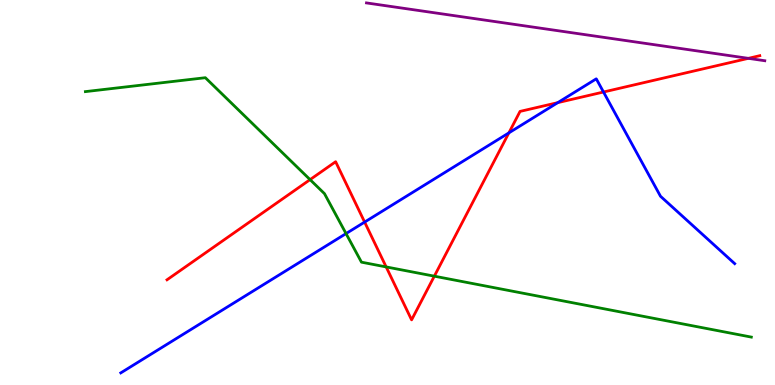[{'lines': ['blue', 'red'], 'intersections': [{'x': 4.7, 'y': 4.23}, {'x': 6.57, 'y': 6.55}, {'x': 7.2, 'y': 7.33}, {'x': 7.79, 'y': 7.61}]}, {'lines': ['green', 'red'], 'intersections': [{'x': 4.0, 'y': 5.33}, {'x': 4.98, 'y': 3.07}, {'x': 5.6, 'y': 2.83}]}, {'lines': ['purple', 'red'], 'intersections': [{'x': 9.66, 'y': 8.48}]}, {'lines': ['blue', 'green'], 'intersections': [{'x': 4.46, 'y': 3.93}]}, {'lines': ['blue', 'purple'], 'intersections': []}, {'lines': ['green', 'purple'], 'intersections': []}]